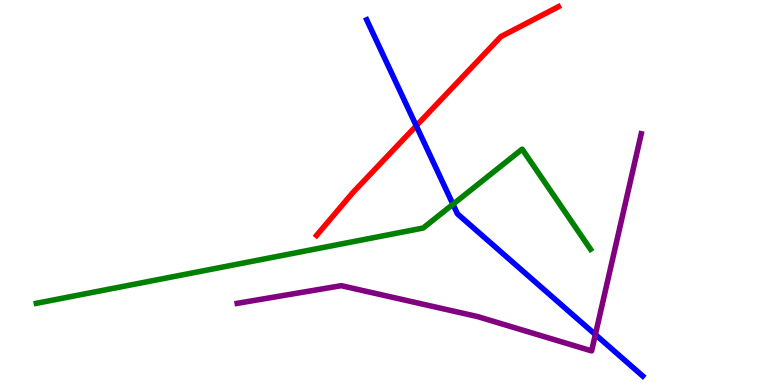[{'lines': ['blue', 'red'], 'intersections': [{'x': 5.37, 'y': 6.73}]}, {'lines': ['green', 'red'], 'intersections': []}, {'lines': ['purple', 'red'], 'intersections': []}, {'lines': ['blue', 'green'], 'intersections': [{'x': 5.84, 'y': 4.69}]}, {'lines': ['blue', 'purple'], 'intersections': [{'x': 7.68, 'y': 1.31}]}, {'lines': ['green', 'purple'], 'intersections': []}]